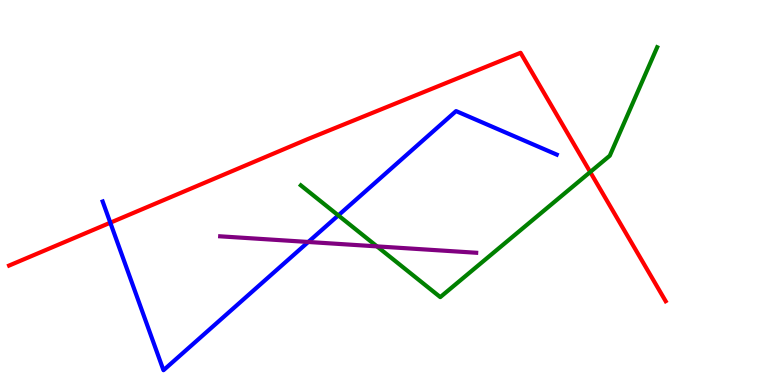[{'lines': ['blue', 'red'], 'intersections': [{'x': 1.42, 'y': 4.22}]}, {'lines': ['green', 'red'], 'intersections': [{'x': 7.62, 'y': 5.53}]}, {'lines': ['purple', 'red'], 'intersections': []}, {'lines': ['blue', 'green'], 'intersections': [{'x': 4.37, 'y': 4.41}]}, {'lines': ['blue', 'purple'], 'intersections': [{'x': 3.98, 'y': 3.71}]}, {'lines': ['green', 'purple'], 'intersections': [{'x': 4.86, 'y': 3.6}]}]